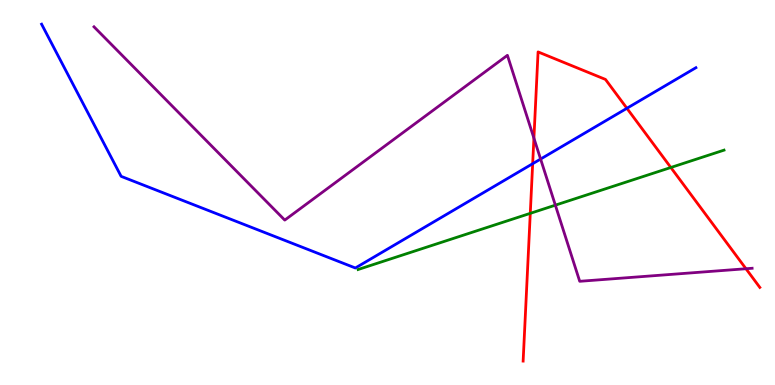[{'lines': ['blue', 'red'], 'intersections': [{'x': 6.87, 'y': 5.75}, {'x': 8.09, 'y': 7.19}]}, {'lines': ['green', 'red'], 'intersections': [{'x': 6.84, 'y': 4.46}, {'x': 8.66, 'y': 5.65}]}, {'lines': ['purple', 'red'], 'intersections': [{'x': 6.89, 'y': 6.41}, {'x': 9.63, 'y': 3.02}]}, {'lines': ['blue', 'green'], 'intersections': []}, {'lines': ['blue', 'purple'], 'intersections': [{'x': 6.98, 'y': 5.87}]}, {'lines': ['green', 'purple'], 'intersections': [{'x': 7.17, 'y': 4.67}]}]